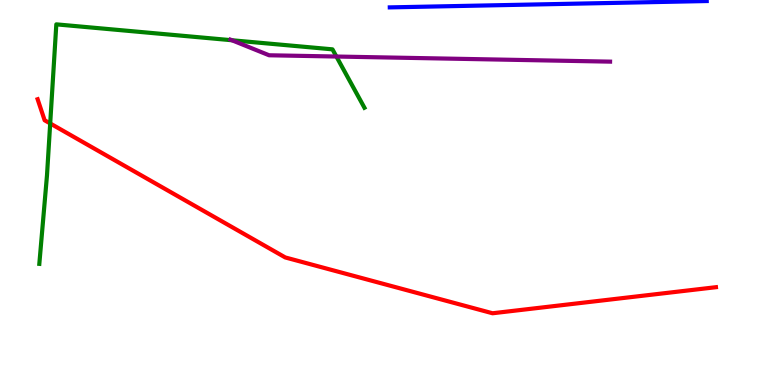[{'lines': ['blue', 'red'], 'intersections': []}, {'lines': ['green', 'red'], 'intersections': [{'x': 0.648, 'y': 6.79}]}, {'lines': ['purple', 'red'], 'intersections': []}, {'lines': ['blue', 'green'], 'intersections': []}, {'lines': ['blue', 'purple'], 'intersections': []}, {'lines': ['green', 'purple'], 'intersections': [{'x': 2.99, 'y': 8.95}, {'x': 4.34, 'y': 8.53}]}]